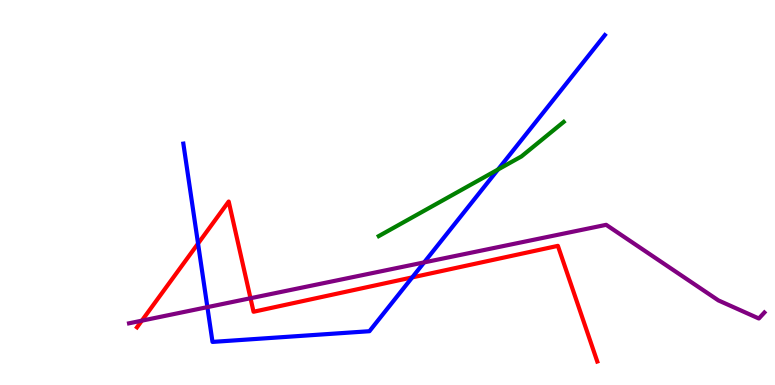[{'lines': ['blue', 'red'], 'intersections': [{'x': 2.56, 'y': 3.67}, {'x': 5.32, 'y': 2.79}]}, {'lines': ['green', 'red'], 'intersections': []}, {'lines': ['purple', 'red'], 'intersections': [{'x': 1.83, 'y': 1.67}, {'x': 3.23, 'y': 2.25}]}, {'lines': ['blue', 'green'], 'intersections': [{'x': 6.43, 'y': 5.6}]}, {'lines': ['blue', 'purple'], 'intersections': [{'x': 2.68, 'y': 2.02}, {'x': 5.47, 'y': 3.18}]}, {'lines': ['green', 'purple'], 'intersections': []}]